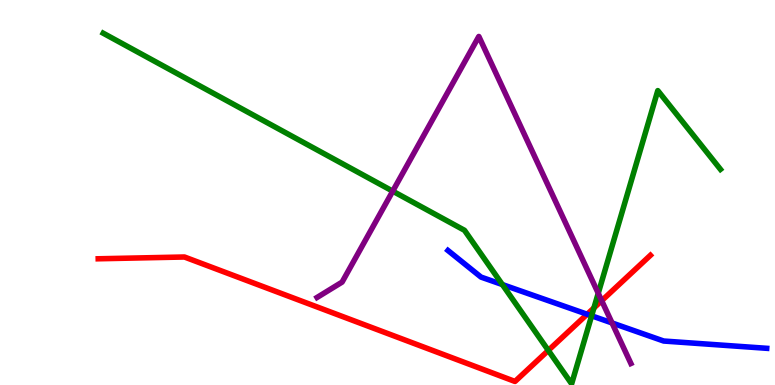[{'lines': ['blue', 'red'], 'intersections': [{'x': 7.58, 'y': 1.84}]}, {'lines': ['green', 'red'], 'intersections': [{'x': 7.08, 'y': 0.898}, {'x': 7.66, 'y': 2.0}]}, {'lines': ['purple', 'red'], 'intersections': [{'x': 7.76, 'y': 2.19}]}, {'lines': ['blue', 'green'], 'intersections': [{'x': 6.48, 'y': 2.61}, {'x': 7.63, 'y': 1.8}]}, {'lines': ['blue', 'purple'], 'intersections': [{'x': 7.9, 'y': 1.61}]}, {'lines': ['green', 'purple'], 'intersections': [{'x': 5.07, 'y': 5.03}, {'x': 7.72, 'y': 2.38}]}]